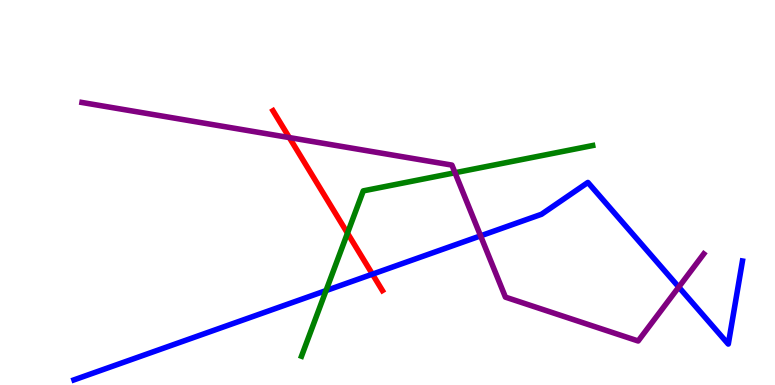[{'lines': ['blue', 'red'], 'intersections': [{'x': 4.81, 'y': 2.88}]}, {'lines': ['green', 'red'], 'intersections': [{'x': 4.48, 'y': 3.94}]}, {'lines': ['purple', 'red'], 'intersections': [{'x': 3.73, 'y': 6.43}]}, {'lines': ['blue', 'green'], 'intersections': [{'x': 4.21, 'y': 2.45}]}, {'lines': ['blue', 'purple'], 'intersections': [{'x': 6.2, 'y': 3.87}, {'x': 8.76, 'y': 2.54}]}, {'lines': ['green', 'purple'], 'intersections': [{'x': 5.87, 'y': 5.51}]}]